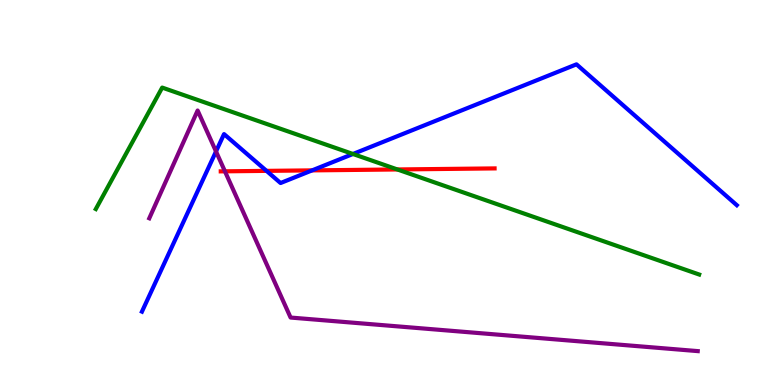[{'lines': ['blue', 'red'], 'intersections': [{'x': 3.44, 'y': 5.56}, {'x': 4.03, 'y': 5.57}]}, {'lines': ['green', 'red'], 'intersections': [{'x': 5.13, 'y': 5.6}]}, {'lines': ['purple', 'red'], 'intersections': [{'x': 2.9, 'y': 5.55}]}, {'lines': ['blue', 'green'], 'intersections': [{'x': 4.55, 'y': 6.0}]}, {'lines': ['blue', 'purple'], 'intersections': [{'x': 2.79, 'y': 6.07}]}, {'lines': ['green', 'purple'], 'intersections': []}]